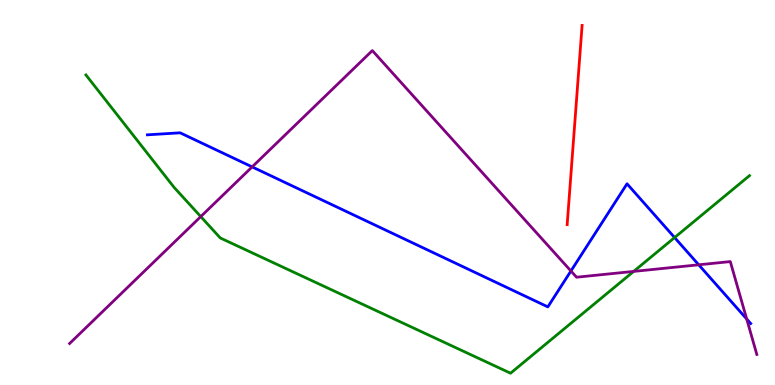[{'lines': ['blue', 'red'], 'intersections': []}, {'lines': ['green', 'red'], 'intersections': []}, {'lines': ['purple', 'red'], 'intersections': []}, {'lines': ['blue', 'green'], 'intersections': [{'x': 8.7, 'y': 3.83}]}, {'lines': ['blue', 'purple'], 'intersections': [{'x': 3.25, 'y': 5.66}, {'x': 7.37, 'y': 2.96}, {'x': 9.02, 'y': 3.12}, {'x': 9.63, 'y': 1.71}]}, {'lines': ['green', 'purple'], 'intersections': [{'x': 2.59, 'y': 4.37}, {'x': 8.18, 'y': 2.95}]}]